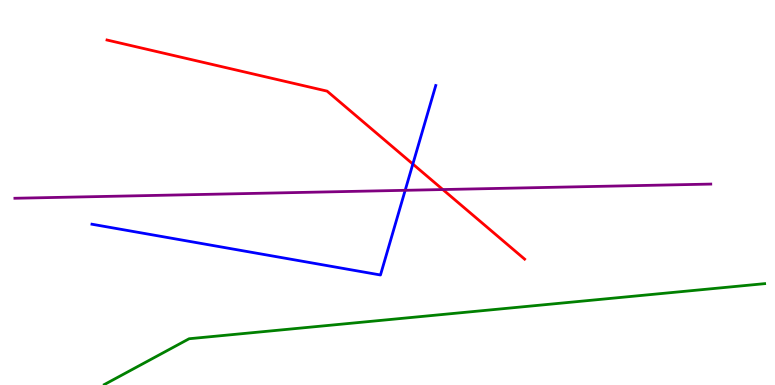[{'lines': ['blue', 'red'], 'intersections': [{'x': 5.33, 'y': 5.74}]}, {'lines': ['green', 'red'], 'intersections': []}, {'lines': ['purple', 'red'], 'intersections': [{'x': 5.71, 'y': 5.08}]}, {'lines': ['blue', 'green'], 'intersections': []}, {'lines': ['blue', 'purple'], 'intersections': [{'x': 5.23, 'y': 5.06}]}, {'lines': ['green', 'purple'], 'intersections': []}]